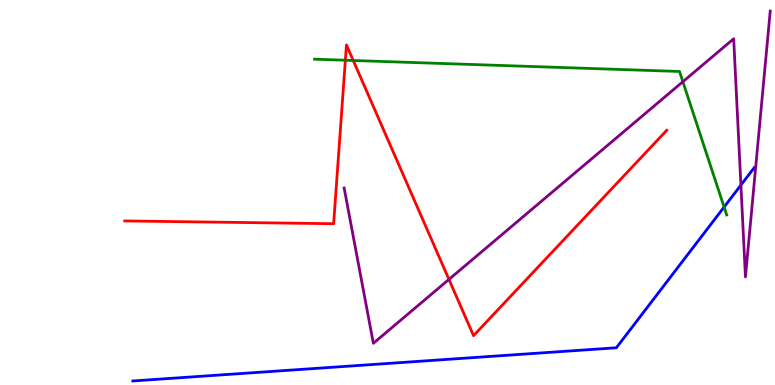[{'lines': ['blue', 'red'], 'intersections': []}, {'lines': ['green', 'red'], 'intersections': [{'x': 4.46, 'y': 8.44}, {'x': 4.56, 'y': 8.43}]}, {'lines': ['purple', 'red'], 'intersections': [{'x': 5.79, 'y': 2.74}]}, {'lines': ['blue', 'green'], 'intersections': [{'x': 9.34, 'y': 4.62}]}, {'lines': ['blue', 'purple'], 'intersections': [{'x': 9.56, 'y': 5.19}]}, {'lines': ['green', 'purple'], 'intersections': [{'x': 8.81, 'y': 7.88}]}]